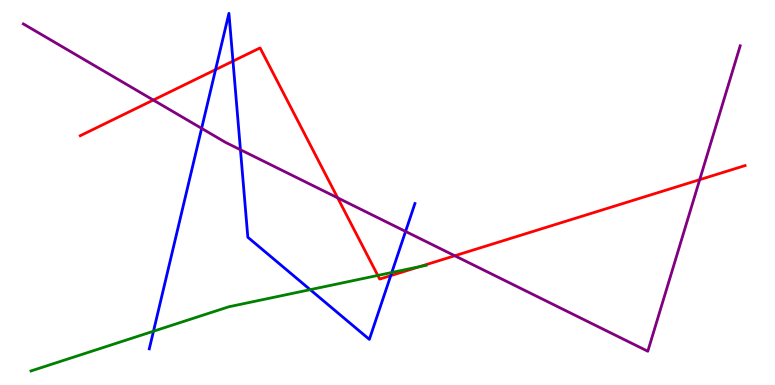[{'lines': ['blue', 'red'], 'intersections': [{'x': 2.78, 'y': 8.19}, {'x': 3.01, 'y': 8.41}, {'x': 5.04, 'y': 2.84}]}, {'lines': ['green', 'red'], 'intersections': [{'x': 4.87, 'y': 2.85}, {'x': 5.42, 'y': 3.08}]}, {'lines': ['purple', 'red'], 'intersections': [{'x': 1.98, 'y': 7.4}, {'x': 4.36, 'y': 4.86}, {'x': 5.87, 'y': 3.36}, {'x': 9.03, 'y': 5.33}]}, {'lines': ['blue', 'green'], 'intersections': [{'x': 1.98, 'y': 1.4}, {'x': 4.0, 'y': 2.48}, {'x': 5.06, 'y': 2.92}]}, {'lines': ['blue', 'purple'], 'intersections': [{'x': 2.6, 'y': 6.67}, {'x': 3.1, 'y': 6.11}, {'x': 5.23, 'y': 3.99}]}, {'lines': ['green', 'purple'], 'intersections': []}]